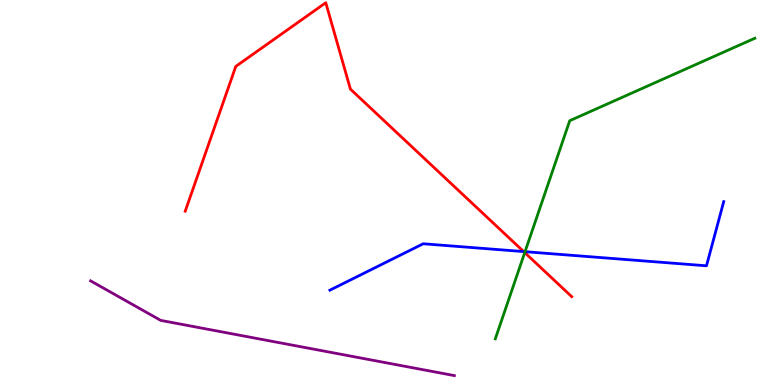[{'lines': ['blue', 'red'], 'intersections': [{'x': 6.76, 'y': 3.47}]}, {'lines': ['green', 'red'], 'intersections': [{'x': 6.77, 'y': 3.44}]}, {'lines': ['purple', 'red'], 'intersections': []}, {'lines': ['blue', 'green'], 'intersections': [{'x': 6.77, 'y': 3.46}]}, {'lines': ['blue', 'purple'], 'intersections': []}, {'lines': ['green', 'purple'], 'intersections': []}]